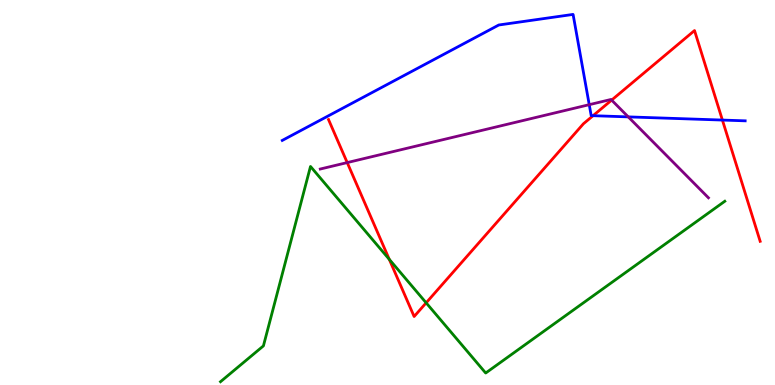[{'lines': ['blue', 'red'], 'intersections': [{'x': 7.65, 'y': 6.99}, {'x': 9.32, 'y': 6.88}]}, {'lines': ['green', 'red'], 'intersections': [{'x': 5.02, 'y': 3.26}, {'x': 5.5, 'y': 2.13}]}, {'lines': ['purple', 'red'], 'intersections': [{'x': 4.48, 'y': 5.78}, {'x': 7.89, 'y': 7.4}]}, {'lines': ['blue', 'green'], 'intersections': []}, {'lines': ['blue', 'purple'], 'intersections': [{'x': 7.6, 'y': 7.28}, {'x': 8.11, 'y': 6.96}]}, {'lines': ['green', 'purple'], 'intersections': []}]